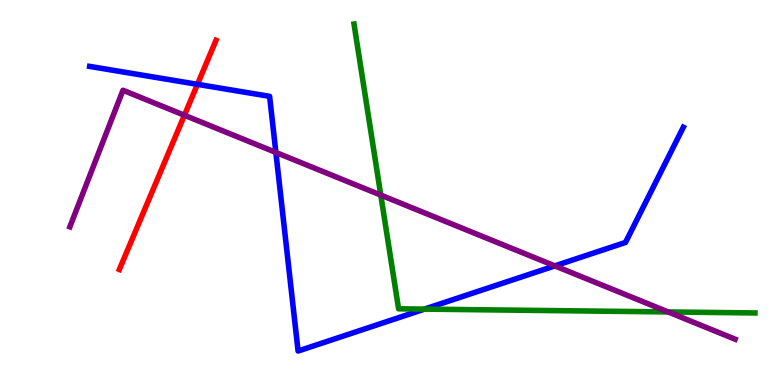[{'lines': ['blue', 'red'], 'intersections': [{'x': 2.55, 'y': 7.81}]}, {'lines': ['green', 'red'], 'intersections': []}, {'lines': ['purple', 'red'], 'intersections': [{'x': 2.38, 'y': 7.01}]}, {'lines': ['blue', 'green'], 'intersections': [{'x': 5.48, 'y': 1.97}]}, {'lines': ['blue', 'purple'], 'intersections': [{'x': 3.56, 'y': 6.04}, {'x': 7.16, 'y': 3.09}]}, {'lines': ['green', 'purple'], 'intersections': [{'x': 4.91, 'y': 4.93}, {'x': 8.62, 'y': 1.9}]}]